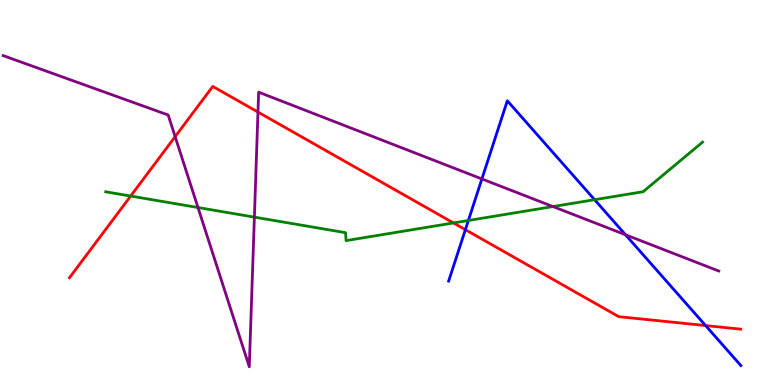[{'lines': ['blue', 'red'], 'intersections': [{'x': 6.0, 'y': 4.03}, {'x': 9.1, 'y': 1.54}]}, {'lines': ['green', 'red'], 'intersections': [{'x': 1.69, 'y': 4.91}, {'x': 5.85, 'y': 4.21}]}, {'lines': ['purple', 'red'], 'intersections': [{'x': 2.26, 'y': 6.45}, {'x': 3.33, 'y': 7.09}]}, {'lines': ['blue', 'green'], 'intersections': [{'x': 6.04, 'y': 4.27}, {'x': 7.67, 'y': 4.81}]}, {'lines': ['blue', 'purple'], 'intersections': [{'x': 6.22, 'y': 5.35}, {'x': 8.07, 'y': 3.9}]}, {'lines': ['green', 'purple'], 'intersections': [{'x': 2.55, 'y': 4.61}, {'x': 3.28, 'y': 4.36}, {'x': 7.13, 'y': 4.63}]}]